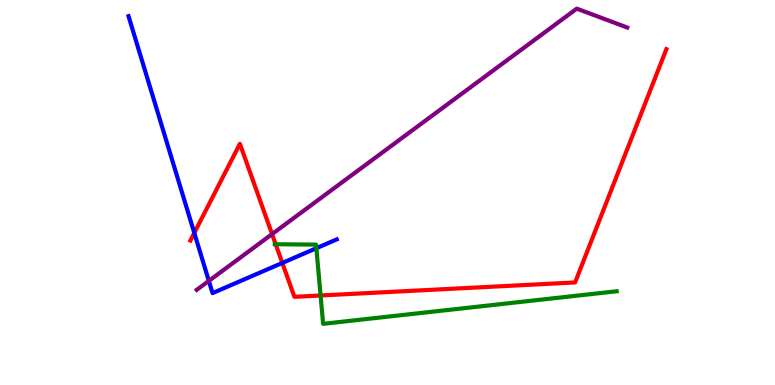[{'lines': ['blue', 'red'], 'intersections': [{'x': 2.51, 'y': 3.95}, {'x': 3.64, 'y': 3.17}]}, {'lines': ['green', 'red'], 'intersections': [{'x': 3.56, 'y': 3.66}, {'x': 4.14, 'y': 2.32}]}, {'lines': ['purple', 'red'], 'intersections': [{'x': 3.51, 'y': 3.92}]}, {'lines': ['blue', 'green'], 'intersections': [{'x': 4.08, 'y': 3.55}]}, {'lines': ['blue', 'purple'], 'intersections': [{'x': 2.69, 'y': 2.7}]}, {'lines': ['green', 'purple'], 'intersections': []}]